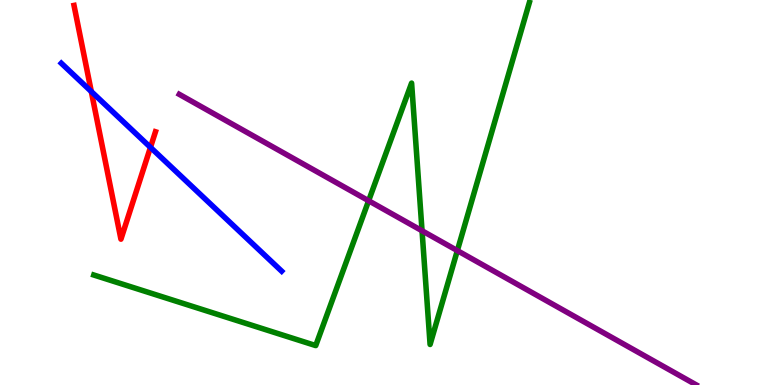[{'lines': ['blue', 'red'], 'intersections': [{'x': 1.18, 'y': 7.62}, {'x': 1.94, 'y': 6.17}]}, {'lines': ['green', 'red'], 'intersections': []}, {'lines': ['purple', 'red'], 'intersections': []}, {'lines': ['blue', 'green'], 'intersections': []}, {'lines': ['blue', 'purple'], 'intersections': []}, {'lines': ['green', 'purple'], 'intersections': [{'x': 4.76, 'y': 4.79}, {'x': 5.45, 'y': 4.01}, {'x': 5.9, 'y': 3.49}]}]